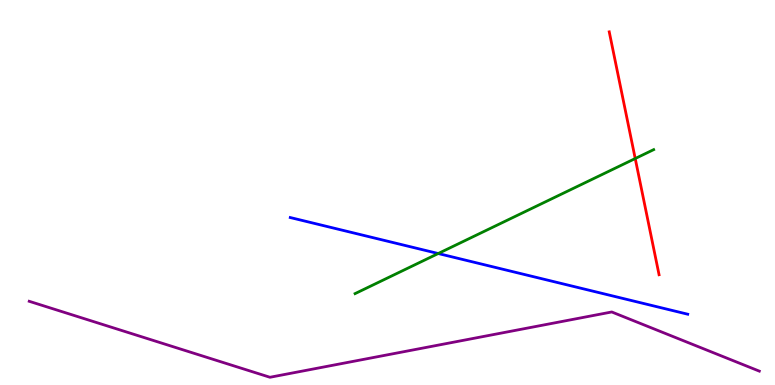[{'lines': ['blue', 'red'], 'intersections': []}, {'lines': ['green', 'red'], 'intersections': [{'x': 8.2, 'y': 5.88}]}, {'lines': ['purple', 'red'], 'intersections': []}, {'lines': ['blue', 'green'], 'intersections': [{'x': 5.65, 'y': 3.41}]}, {'lines': ['blue', 'purple'], 'intersections': []}, {'lines': ['green', 'purple'], 'intersections': []}]